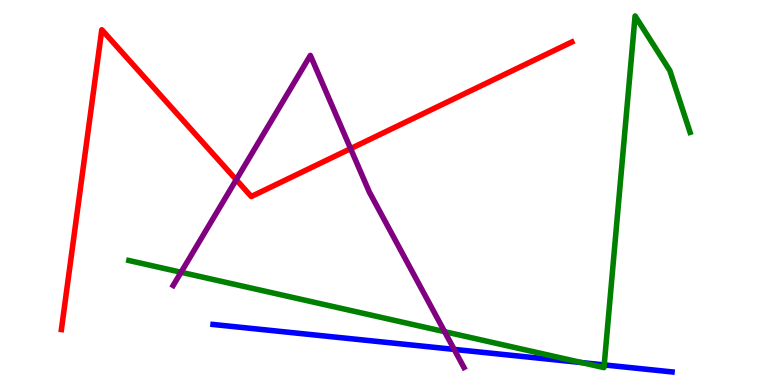[{'lines': ['blue', 'red'], 'intersections': []}, {'lines': ['green', 'red'], 'intersections': []}, {'lines': ['purple', 'red'], 'intersections': [{'x': 3.05, 'y': 5.33}, {'x': 4.52, 'y': 6.14}]}, {'lines': ['blue', 'green'], 'intersections': [{'x': 7.5, 'y': 0.583}, {'x': 7.8, 'y': 0.522}]}, {'lines': ['blue', 'purple'], 'intersections': [{'x': 5.86, 'y': 0.925}]}, {'lines': ['green', 'purple'], 'intersections': [{'x': 2.34, 'y': 2.93}, {'x': 5.74, 'y': 1.38}]}]